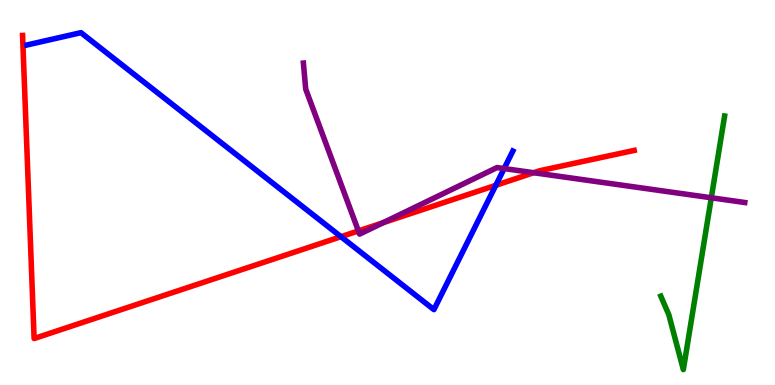[{'lines': ['blue', 'red'], 'intersections': [{'x': 4.4, 'y': 3.85}, {'x': 6.4, 'y': 5.19}]}, {'lines': ['green', 'red'], 'intersections': []}, {'lines': ['purple', 'red'], 'intersections': [{'x': 4.62, 'y': 4.0}, {'x': 4.94, 'y': 4.22}, {'x': 6.89, 'y': 5.51}]}, {'lines': ['blue', 'green'], 'intersections': []}, {'lines': ['blue', 'purple'], 'intersections': [{'x': 6.5, 'y': 5.62}]}, {'lines': ['green', 'purple'], 'intersections': [{'x': 9.18, 'y': 4.86}]}]